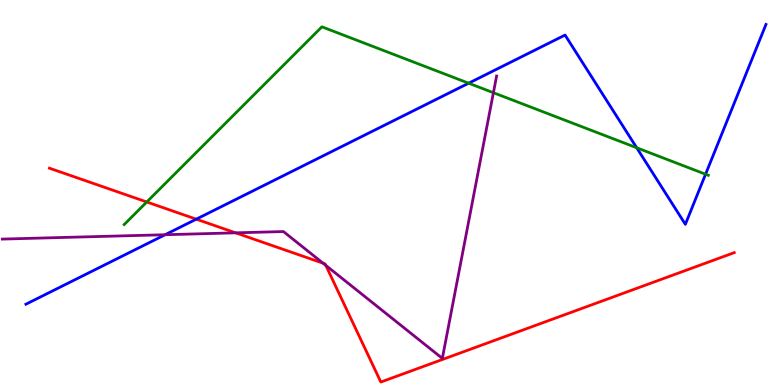[{'lines': ['blue', 'red'], 'intersections': [{'x': 2.53, 'y': 4.31}]}, {'lines': ['green', 'red'], 'intersections': [{'x': 1.89, 'y': 4.75}]}, {'lines': ['purple', 'red'], 'intersections': [{'x': 3.04, 'y': 3.95}, {'x': 4.17, 'y': 3.16}, {'x': 4.2, 'y': 3.11}]}, {'lines': ['blue', 'green'], 'intersections': [{'x': 6.05, 'y': 7.84}, {'x': 8.22, 'y': 6.16}, {'x': 9.1, 'y': 5.47}]}, {'lines': ['blue', 'purple'], 'intersections': [{'x': 2.13, 'y': 3.9}]}, {'lines': ['green', 'purple'], 'intersections': [{'x': 6.37, 'y': 7.59}]}]